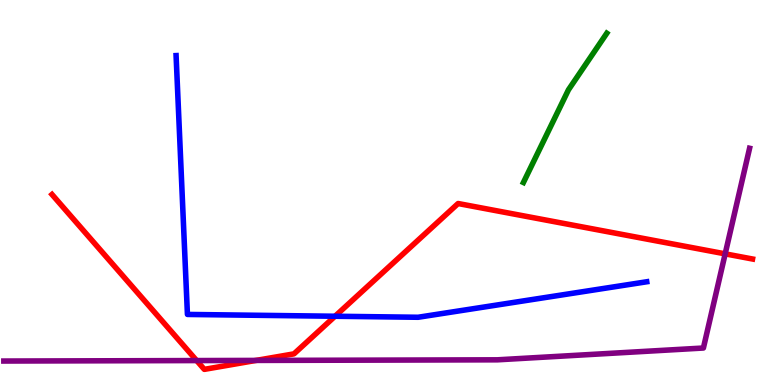[{'lines': ['blue', 'red'], 'intersections': [{'x': 4.32, 'y': 1.79}]}, {'lines': ['green', 'red'], 'intersections': []}, {'lines': ['purple', 'red'], 'intersections': [{'x': 2.54, 'y': 0.635}, {'x': 3.3, 'y': 0.638}, {'x': 9.36, 'y': 3.41}]}, {'lines': ['blue', 'green'], 'intersections': []}, {'lines': ['blue', 'purple'], 'intersections': []}, {'lines': ['green', 'purple'], 'intersections': []}]